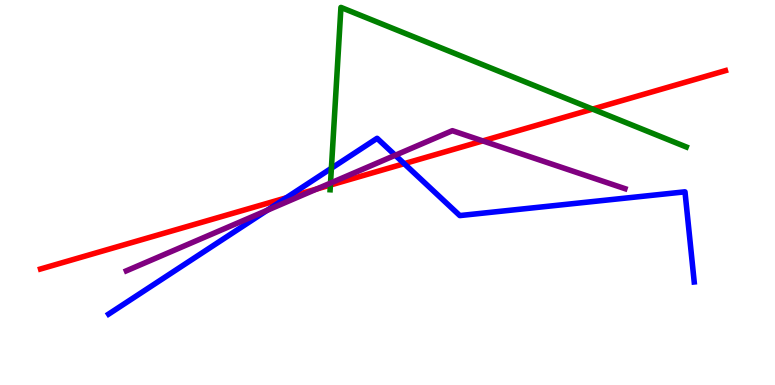[{'lines': ['blue', 'red'], 'intersections': [{'x': 3.69, 'y': 4.86}, {'x': 5.22, 'y': 5.75}]}, {'lines': ['green', 'red'], 'intersections': [{'x': 4.26, 'y': 5.19}, {'x': 7.65, 'y': 7.17}]}, {'lines': ['purple', 'red'], 'intersections': [{'x': 4.09, 'y': 5.09}, {'x': 6.23, 'y': 6.34}]}, {'lines': ['blue', 'green'], 'intersections': [{'x': 4.28, 'y': 5.63}]}, {'lines': ['blue', 'purple'], 'intersections': [{'x': 3.45, 'y': 4.54}, {'x': 5.1, 'y': 5.97}]}, {'lines': ['green', 'purple'], 'intersections': [{'x': 4.26, 'y': 5.24}]}]